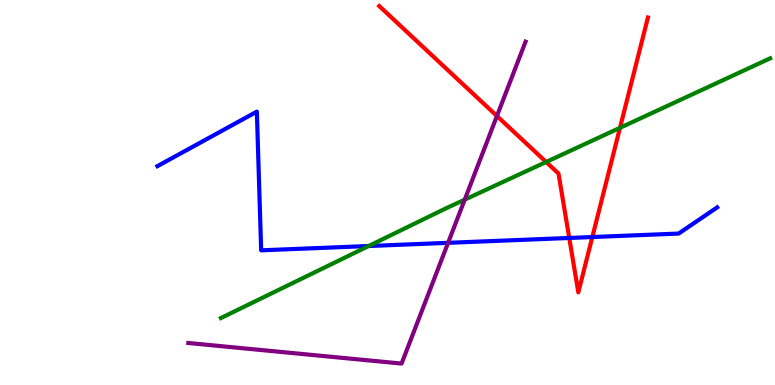[{'lines': ['blue', 'red'], 'intersections': [{'x': 7.35, 'y': 3.82}, {'x': 7.64, 'y': 3.84}]}, {'lines': ['green', 'red'], 'intersections': [{'x': 7.05, 'y': 5.79}, {'x': 8.0, 'y': 6.68}]}, {'lines': ['purple', 'red'], 'intersections': [{'x': 6.41, 'y': 6.99}]}, {'lines': ['blue', 'green'], 'intersections': [{'x': 4.76, 'y': 3.61}]}, {'lines': ['blue', 'purple'], 'intersections': [{'x': 5.78, 'y': 3.69}]}, {'lines': ['green', 'purple'], 'intersections': [{'x': 6.0, 'y': 4.81}]}]